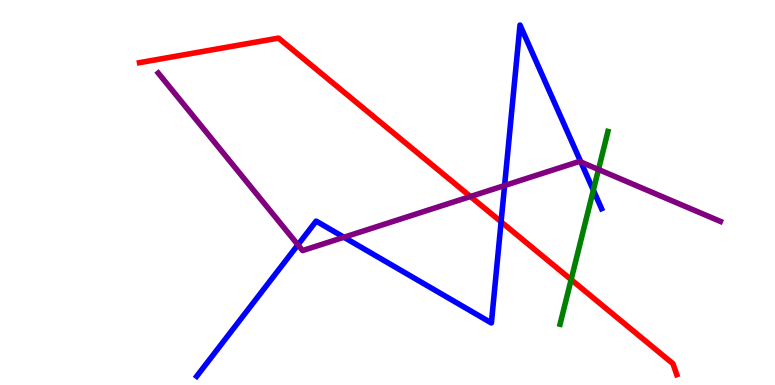[{'lines': ['blue', 'red'], 'intersections': [{'x': 6.47, 'y': 4.24}]}, {'lines': ['green', 'red'], 'intersections': [{'x': 7.37, 'y': 2.74}]}, {'lines': ['purple', 'red'], 'intersections': [{'x': 6.07, 'y': 4.9}]}, {'lines': ['blue', 'green'], 'intersections': [{'x': 7.66, 'y': 5.06}]}, {'lines': ['blue', 'purple'], 'intersections': [{'x': 3.84, 'y': 3.64}, {'x': 4.44, 'y': 3.84}, {'x': 6.51, 'y': 5.18}, {'x': 7.49, 'y': 5.79}]}, {'lines': ['green', 'purple'], 'intersections': [{'x': 7.72, 'y': 5.6}]}]